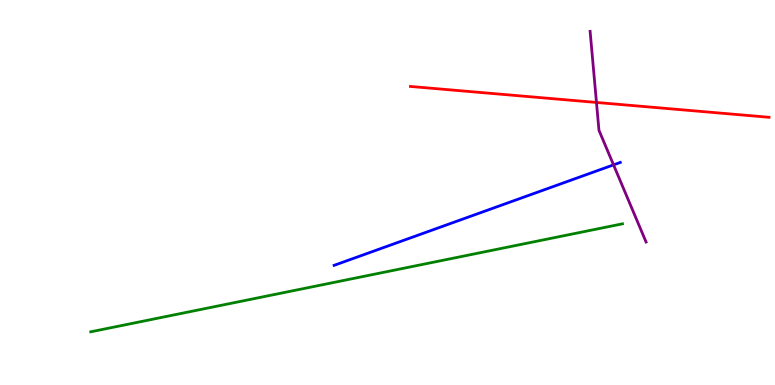[{'lines': ['blue', 'red'], 'intersections': []}, {'lines': ['green', 'red'], 'intersections': []}, {'lines': ['purple', 'red'], 'intersections': [{'x': 7.7, 'y': 7.34}]}, {'lines': ['blue', 'green'], 'intersections': []}, {'lines': ['blue', 'purple'], 'intersections': [{'x': 7.92, 'y': 5.72}]}, {'lines': ['green', 'purple'], 'intersections': []}]